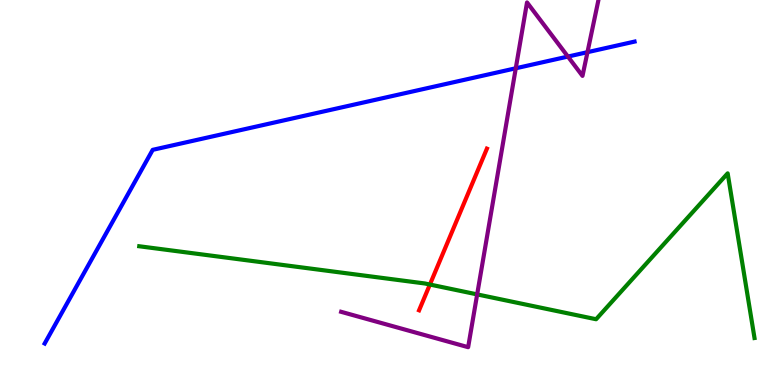[{'lines': ['blue', 'red'], 'intersections': []}, {'lines': ['green', 'red'], 'intersections': [{'x': 5.55, 'y': 2.61}]}, {'lines': ['purple', 'red'], 'intersections': []}, {'lines': ['blue', 'green'], 'intersections': []}, {'lines': ['blue', 'purple'], 'intersections': [{'x': 6.66, 'y': 8.23}, {'x': 7.33, 'y': 8.53}, {'x': 7.58, 'y': 8.64}]}, {'lines': ['green', 'purple'], 'intersections': [{'x': 6.16, 'y': 2.35}]}]